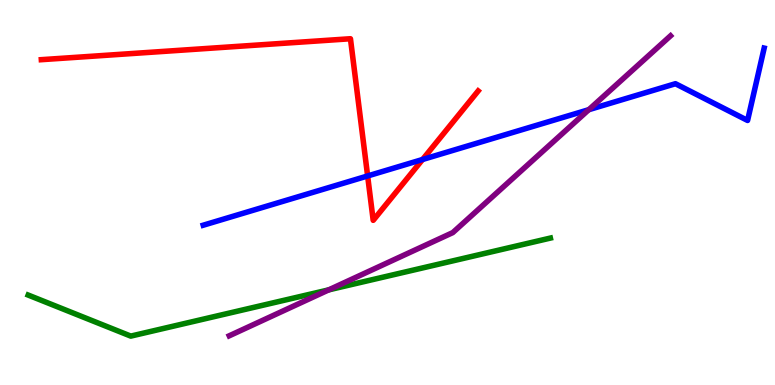[{'lines': ['blue', 'red'], 'intersections': [{'x': 4.74, 'y': 5.43}, {'x': 5.45, 'y': 5.86}]}, {'lines': ['green', 'red'], 'intersections': []}, {'lines': ['purple', 'red'], 'intersections': []}, {'lines': ['blue', 'green'], 'intersections': []}, {'lines': ['blue', 'purple'], 'intersections': [{'x': 7.6, 'y': 7.15}]}, {'lines': ['green', 'purple'], 'intersections': [{'x': 4.24, 'y': 2.47}]}]